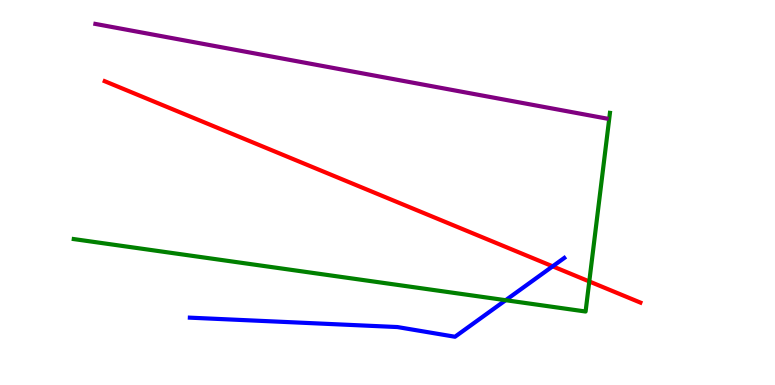[{'lines': ['blue', 'red'], 'intersections': [{'x': 7.13, 'y': 3.08}]}, {'lines': ['green', 'red'], 'intersections': [{'x': 7.6, 'y': 2.69}]}, {'lines': ['purple', 'red'], 'intersections': []}, {'lines': ['blue', 'green'], 'intersections': [{'x': 6.52, 'y': 2.2}]}, {'lines': ['blue', 'purple'], 'intersections': []}, {'lines': ['green', 'purple'], 'intersections': []}]